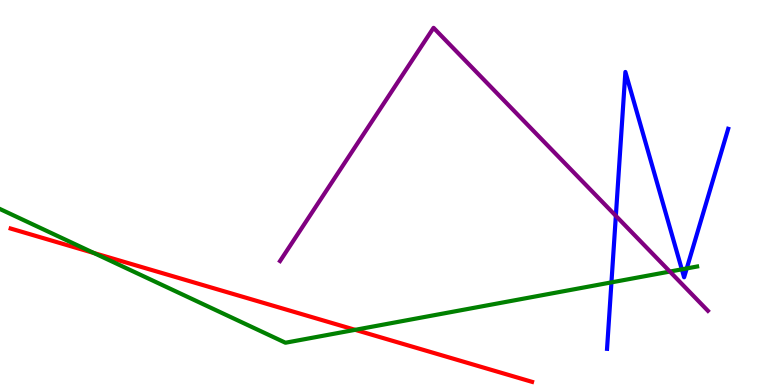[{'lines': ['blue', 'red'], 'intersections': []}, {'lines': ['green', 'red'], 'intersections': [{'x': 1.21, 'y': 3.43}, {'x': 4.58, 'y': 1.43}]}, {'lines': ['purple', 'red'], 'intersections': []}, {'lines': ['blue', 'green'], 'intersections': [{'x': 7.89, 'y': 2.67}, {'x': 8.8, 'y': 3.0}, {'x': 8.86, 'y': 3.03}]}, {'lines': ['blue', 'purple'], 'intersections': [{'x': 7.95, 'y': 4.39}]}, {'lines': ['green', 'purple'], 'intersections': [{'x': 8.64, 'y': 2.95}]}]